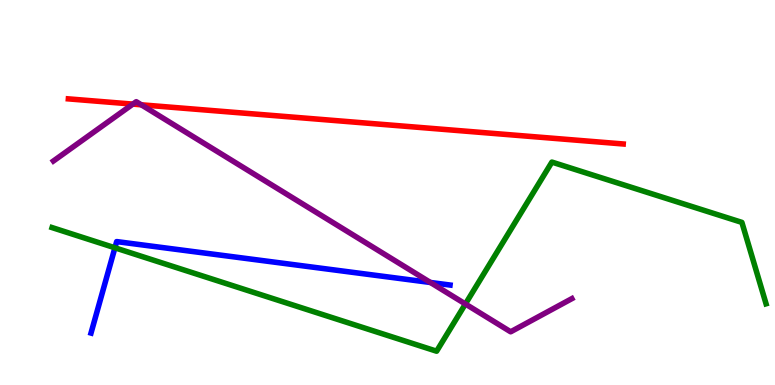[{'lines': ['blue', 'red'], 'intersections': []}, {'lines': ['green', 'red'], 'intersections': []}, {'lines': ['purple', 'red'], 'intersections': [{'x': 1.71, 'y': 7.3}, {'x': 1.82, 'y': 7.28}]}, {'lines': ['blue', 'green'], 'intersections': [{'x': 1.48, 'y': 3.56}]}, {'lines': ['blue', 'purple'], 'intersections': [{'x': 5.55, 'y': 2.66}]}, {'lines': ['green', 'purple'], 'intersections': [{'x': 6.01, 'y': 2.1}]}]